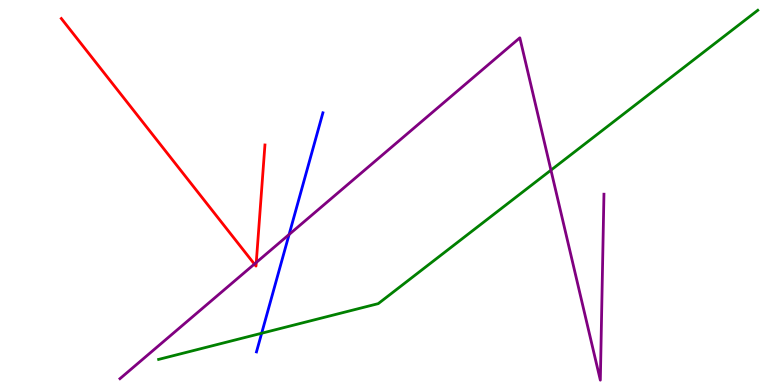[{'lines': ['blue', 'red'], 'intersections': []}, {'lines': ['green', 'red'], 'intersections': []}, {'lines': ['purple', 'red'], 'intersections': [{'x': 3.28, 'y': 3.14}, {'x': 3.31, 'y': 3.18}]}, {'lines': ['blue', 'green'], 'intersections': [{'x': 3.38, 'y': 1.34}]}, {'lines': ['blue', 'purple'], 'intersections': [{'x': 3.73, 'y': 3.91}]}, {'lines': ['green', 'purple'], 'intersections': [{'x': 7.11, 'y': 5.58}]}]